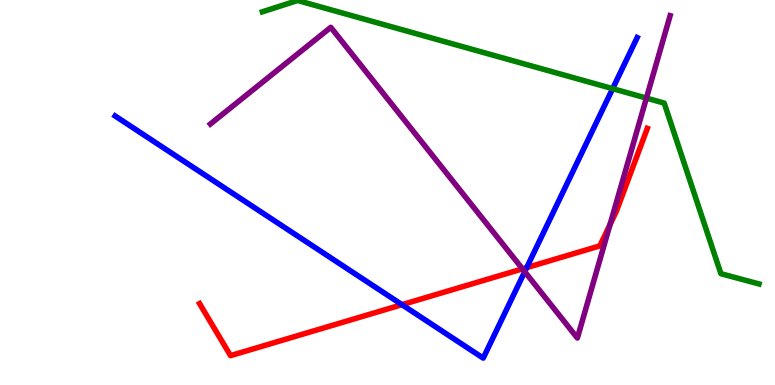[{'lines': ['blue', 'red'], 'intersections': [{'x': 5.19, 'y': 2.09}, {'x': 6.8, 'y': 3.05}]}, {'lines': ['green', 'red'], 'intersections': []}, {'lines': ['purple', 'red'], 'intersections': [{'x': 6.74, 'y': 3.02}, {'x': 7.87, 'y': 4.17}]}, {'lines': ['blue', 'green'], 'intersections': [{'x': 7.91, 'y': 7.7}]}, {'lines': ['blue', 'purple'], 'intersections': [{'x': 6.77, 'y': 2.94}]}, {'lines': ['green', 'purple'], 'intersections': [{'x': 8.34, 'y': 7.45}]}]